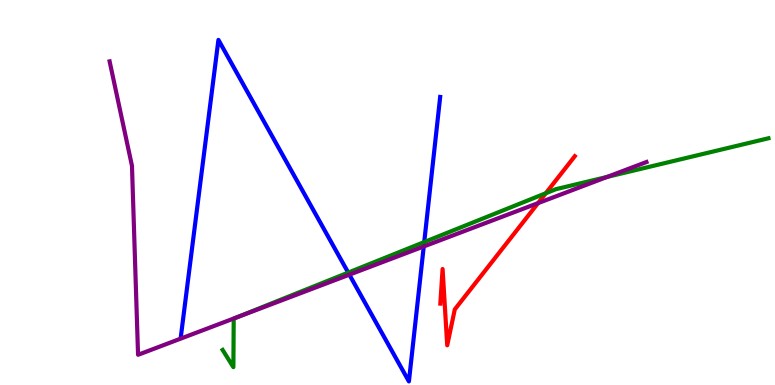[{'lines': ['blue', 'red'], 'intersections': []}, {'lines': ['green', 'red'], 'intersections': [{'x': 7.04, 'y': 4.98}]}, {'lines': ['purple', 'red'], 'intersections': [{'x': 6.94, 'y': 4.72}]}, {'lines': ['blue', 'green'], 'intersections': [{'x': 4.49, 'y': 2.92}, {'x': 5.47, 'y': 3.71}]}, {'lines': ['blue', 'purple'], 'intersections': [{'x': 4.51, 'y': 2.87}, {'x': 5.47, 'y': 3.6}]}, {'lines': ['green', 'purple'], 'intersections': [{'x': 3.06, 'y': 1.76}, {'x': 7.84, 'y': 5.41}]}]